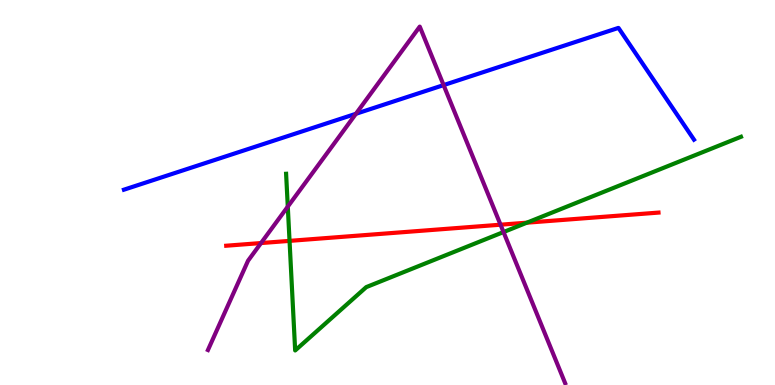[{'lines': ['blue', 'red'], 'intersections': []}, {'lines': ['green', 'red'], 'intersections': [{'x': 3.74, 'y': 3.74}, {'x': 6.8, 'y': 4.22}]}, {'lines': ['purple', 'red'], 'intersections': [{'x': 3.37, 'y': 3.69}, {'x': 6.46, 'y': 4.16}]}, {'lines': ['blue', 'green'], 'intersections': []}, {'lines': ['blue', 'purple'], 'intersections': [{'x': 4.59, 'y': 7.04}, {'x': 5.72, 'y': 7.79}]}, {'lines': ['green', 'purple'], 'intersections': [{'x': 3.71, 'y': 4.63}, {'x': 6.5, 'y': 3.97}]}]